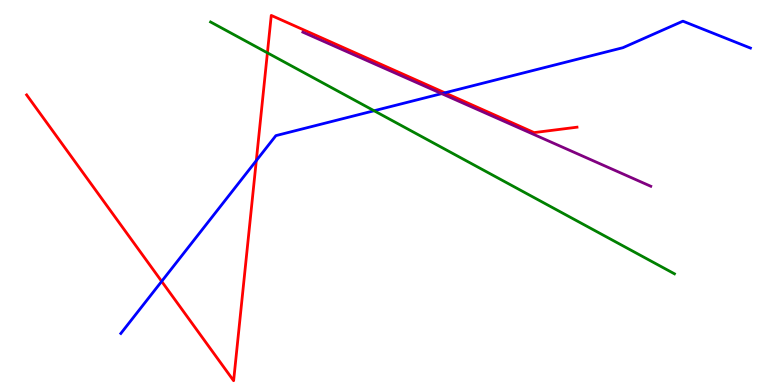[{'lines': ['blue', 'red'], 'intersections': [{'x': 2.09, 'y': 2.69}, {'x': 3.31, 'y': 5.83}, {'x': 5.74, 'y': 7.59}]}, {'lines': ['green', 'red'], 'intersections': [{'x': 3.45, 'y': 8.63}]}, {'lines': ['purple', 'red'], 'intersections': []}, {'lines': ['blue', 'green'], 'intersections': [{'x': 4.83, 'y': 7.12}]}, {'lines': ['blue', 'purple'], 'intersections': [{'x': 5.7, 'y': 7.57}]}, {'lines': ['green', 'purple'], 'intersections': []}]